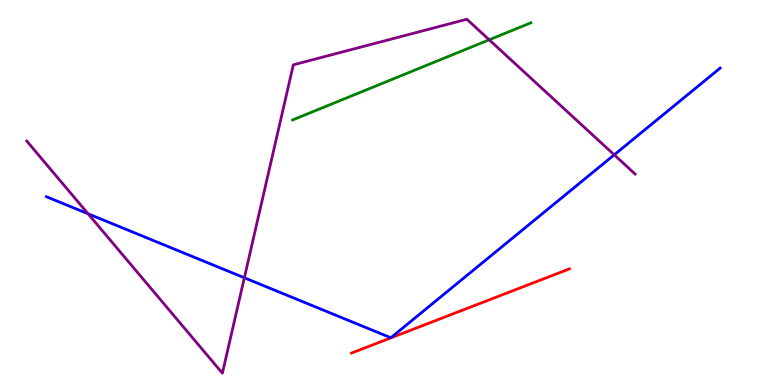[{'lines': ['blue', 'red'], 'intersections': []}, {'lines': ['green', 'red'], 'intersections': []}, {'lines': ['purple', 'red'], 'intersections': []}, {'lines': ['blue', 'green'], 'intersections': []}, {'lines': ['blue', 'purple'], 'intersections': [{'x': 1.14, 'y': 4.45}, {'x': 3.15, 'y': 2.79}, {'x': 7.93, 'y': 5.98}]}, {'lines': ['green', 'purple'], 'intersections': [{'x': 6.31, 'y': 8.97}]}]